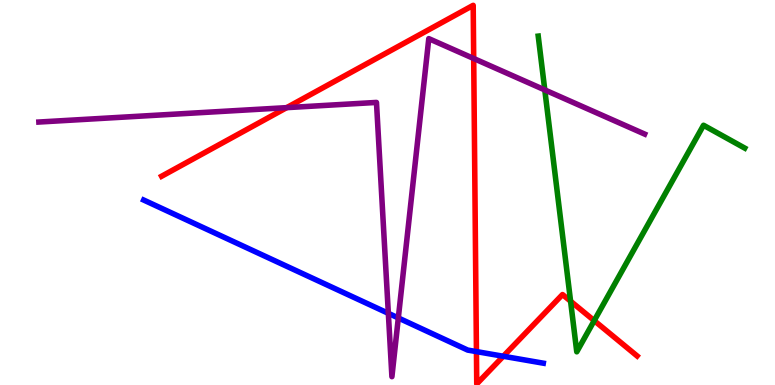[{'lines': ['blue', 'red'], 'intersections': [{'x': 6.15, 'y': 0.868}, {'x': 6.49, 'y': 0.747}]}, {'lines': ['green', 'red'], 'intersections': [{'x': 7.36, 'y': 2.18}, {'x': 7.67, 'y': 1.67}]}, {'lines': ['purple', 'red'], 'intersections': [{'x': 3.7, 'y': 7.2}, {'x': 6.11, 'y': 8.48}]}, {'lines': ['blue', 'green'], 'intersections': []}, {'lines': ['blue', 'purple'], 'intersections': [{'x': 5.01, 'y': 1.86}, {'x': 5.14, 'y': 1.74}]}, {'lines': ['green', 'purple'], 'intersections': [{'x': 7.03, 'y': 7.66}]}]